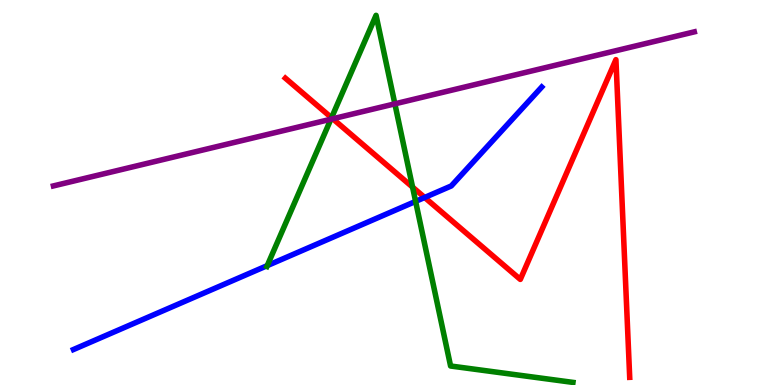[{'lines': ['blue', 'red'], 'intersections': [{'x': 5.48, 'y': 4.87}]}, {'lines': ['green', 'red'], 'intersections': [{'x': 4.28, 'y': 6.94}, {'x': 5.32, 'y': 5.14}]}, {'lines': ['purple', 'red'], 'intersections': [{'x': 4.29, 'y': 6.92}]}, {'lines': ['blue', 'green'], 'intersections': [{'x': 3.45, 'y': 3.1}, {'x': 5.36, 'y': 4.77}]}, {'lines': ['blue', 'purple'], 'intersections': []}, {'lines': ['green', 'purple'], 'intersections': [{'x': 4.27, 'y': 6.9}, {'x': 5.1, 'y': 7.3}]}]